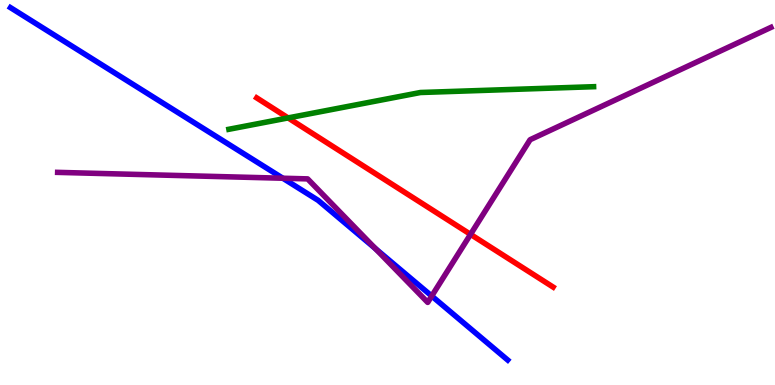[{'lines': ['blue', 'red'], 'intersections': []}, {'lines': ['green', 'red'], 'intersections': [{'x': 3.72, 'y': 6.94}]}, {'lines': ['purple', 'red'], 'intersections': [{'x': 6.07, 'y': 3.91}]}, {'lines': ['blue', 'green'], 'intersections': []}, {'lines': ['blue', 'purple'], 'intersections': [{'x': 3.65, 'y': 5.37}, {'x': 4.84, 'y': 3.54}, {'x': 5.57, 'y': 2.31}]}, {'lines': ['green', 'purple'], 'intersections': []}]